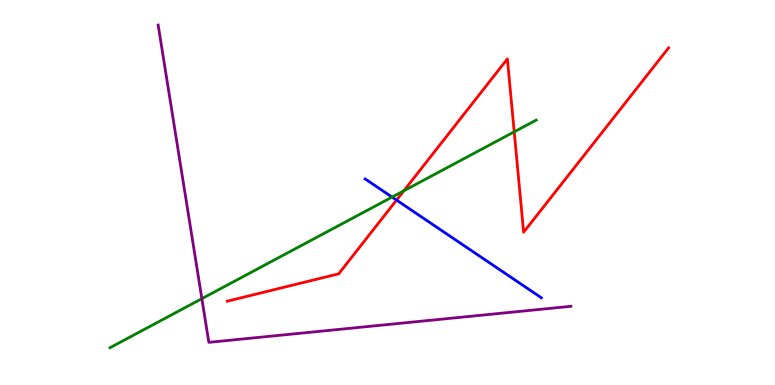[{'lines': ['blue', 'red'], 'intersections': [{'x': 5.12, 'y': 4.8}]}, {'lines': ['green', 'red'], 'intersections': [{'x': 5.21, 'y': 5.04}, {'x': 6.64, 'y': 6.58}]}, {'lines': ['purple', 'red'], 'intersections': []}, {'lines': ['blue', 'green'], 'intersections': [{'x': 5.06, 'y': 4.88}]}, {'lines': ['blue', 'purple'], 'intersections': []}, {'lines': ['green', 'purple'], 'intersections': [{'x': 2.6, 'y': 2.24}]}]